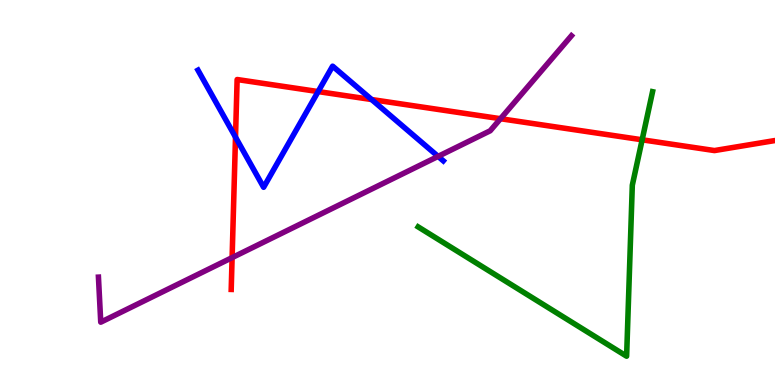[{'lines': ['blue', 'red'], 'intersections': [{'x': 3.04, 'y': 6.44}, {'x': 4.1, 'y': 7.62}, {'x': 4.8, 'y': 7.41}]}, {'lines': ['green', 'red'], 'intersections': [{'x': 8.29, 'y': 6.37}]}, {'lines': ['purple', 'red'], 'intersections': [{'x': 2.99, 'y': 3.31}, {'x': 6.46, 'y': 6.92}]}, {'lines': ['blue', 'green'], 'intersections': []}, {'lines': ['blue', 'purple'], 'intersections': [{'x': 5.65, 'y': 5.94}]}, {'lines': ['green', 'purple'], 'intersections': []}]